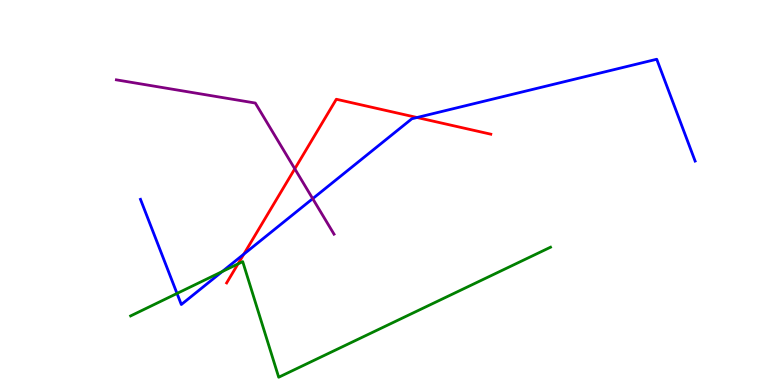[{'lines': ['blue', 'red'], 'intersections': [{'x': 3.15, 'y': 3.4}, {'x': 5.38, 'y': 6.95}]}, {'lines': ['green', 'red'], 'intersections': [{'x': 3.07, 'y': 3.15}]}, {'lines': ['purple', 'red'], 'intersections': [{'x': 3.8, 'y': 5.62}]}, {'lines': ['blue', 'green'], 'intersections': [{'x': 2.28, 'y': 2.38}, {'x': 2.87, 'y': 2.95}]}, {'lines': ['blue', 'purple'], 'intersections': [{'x': 4.03, 'y': 4.84}]}, {'lines': ['green', 'purple'], 'intersections': []}]